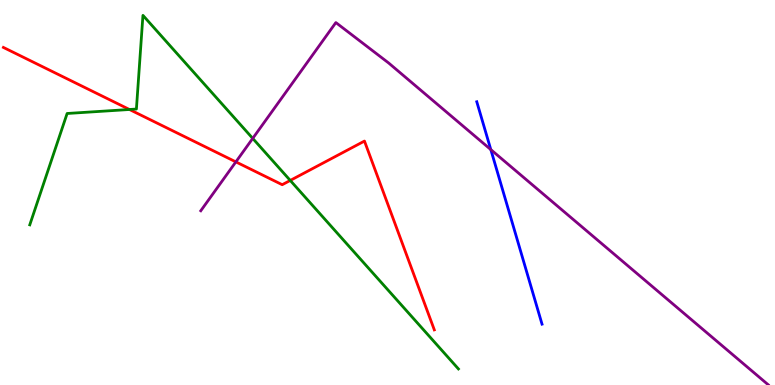[{'lines': ['blue', 'red'], 'intersections': []}, {'lines': ['green', 'red'], 'intersections': [{'x': 1.67, 'y': 7.16}, {'x': 3.75, 'y': 5.31}]}, {'lines': ['purple', 'red'], 'intersections': [{'x': 3.04, 'y': 5.8}]}, {'lines': ['blue', 'green'], 'intersections': []}, {'lines': ['blue', 'purple'], 'intersections': [{'x': 6.33, 'y': 6.11}]}, {'lines': ['green', 'purple'], 'intersections': [{'x': 3.26, 'y': 6.41}]}]